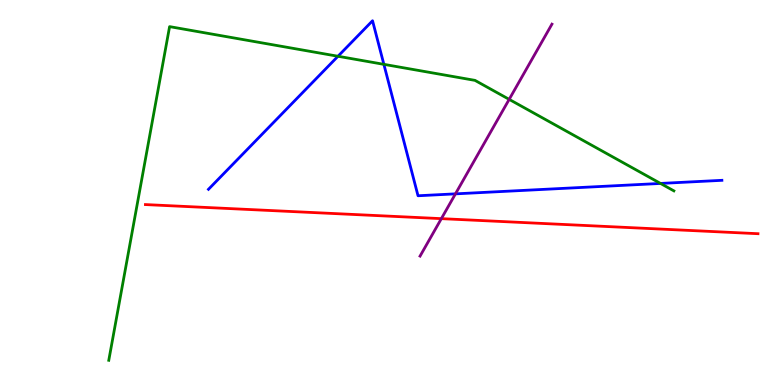[{'lines': ['blue', 'red'], 'intersections': []}, {'lines': ['green', 'red'], 'intersections': []}, {'lines': ['purple', 'red'], 'intersections': [{'x': 5.69, 'y': 4.32}]}, {'lines': ['blue', 'green'], 'intersections': [{'x': 4.36, 'y': 8.54}, {'x': 4.95, 'y': 8.33}, {'x': 8.52, 'y': 5.24}]}, {'lines': ['blue', 'purple'], 'intersections': [{'x': 5.88, 'y': 4.96}]}, {'lines': ['green', 'purple'], 'intersections': [{'x': 6.57, 'y': 7.42}]}]